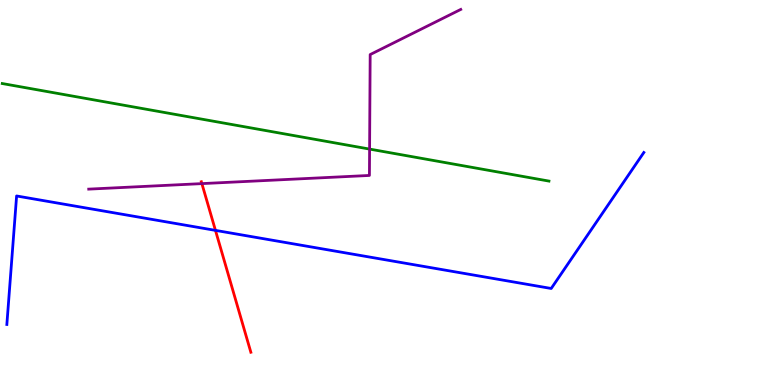[{'lines': ['blue', 'red'], 'intersections': [{'x': 2.78, 'y': 4.02}]}, {'lines': ['green', 'red'], 'intersections': []}, {'lines': ['purple', 'red'], 'intersections': [{'x': 2.6, 'y': 5.23}]}, {'lines': ['blue', 'green'], 'intersections': []}, {'lines': ['blue', 'purple'], 'intersections': []}, {'lines': ['green', 'purple'], 'intersections': [{'x': 4.77, 'y': 6.13}]}]